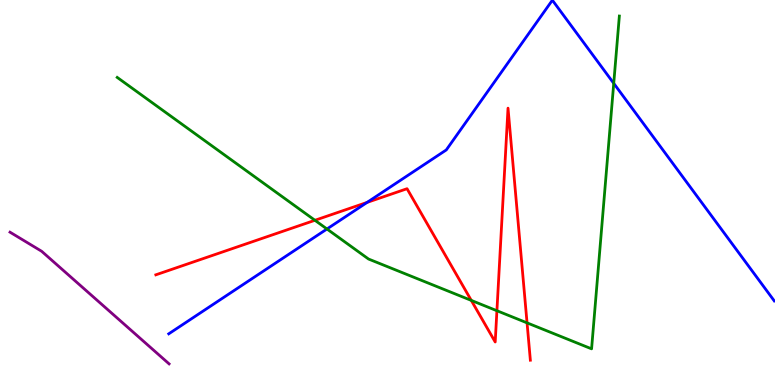[{'lines': ['blue', 'red'], 'intersections': [{'x': 4.74, 'y': 4.74}]}, {'lines': ['green', 'red'], 'intersections': [{'x': 4.06, 'y': 4.28}, {'x': 6.08, 'y': 2.2}, {'x': 6.41, 'y': 1.93}, {'x': 6.8, 'y': 1.61}]}, {'lines': ['purple', 'red'], 'intersections': []}, {'lines': ['blue', 'green'], 'intersections': [{'x': 4.22, 'y': 4.05}, {'x': 7.92, 'y': 7.84}]}, {'lines': ['blue', 'purple'], 'intersections': []}, {'lines': ['green', 'purple'], 'intersections': []}]